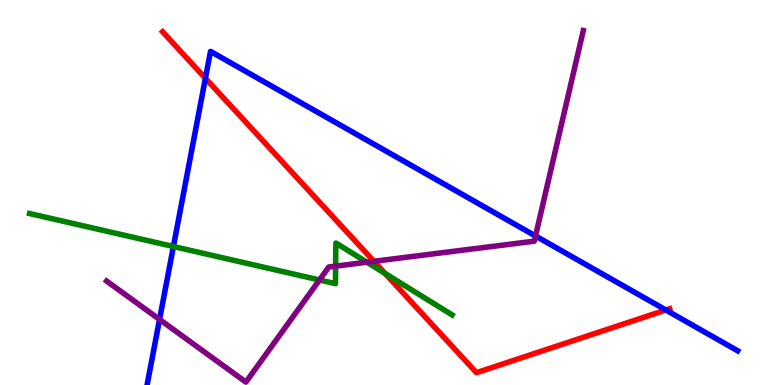[{'lines': ['blue', 'red'], 'intersections': [{'x': 2.65, 'y': 7.97}, {'x': 8.59, 'y': 1.95}]}, {'lines': ['green', 'red'], 'intersections': [{'x': 4.97, 'y': 2.9}]}, {'lines': ['purple', 'red'], 'intersections': [{'x': 4.83, 'y': 3.21}]}, {'lines': ['blue', 'green'], 'intersections': [{'x': 2.24, 'y': 3.6}]}, {'lines': ['blue', 'purple'], 'intersections': [{'x': 2.06, 'y': 1.7}, {'x': 6.91, 'y': 3.87}]}, {'lines': ['green', 'purple'], 'intersections': [{'x': 4.12, 'y': 2.73}, {'x': 4.33, 'y': 3.09}, {'x': 4.73, 'y': 3.19}]}]